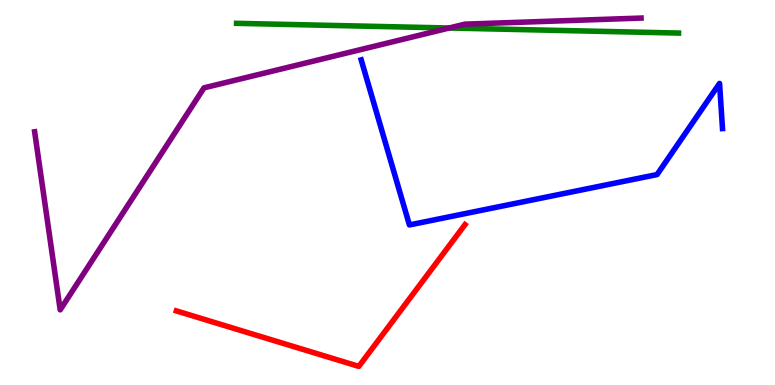[{'lines': ['blue', 'red'], 'intersections': []}, {'lines': ['green', 'red'], 'intersections': []}, {'lines': ['purple', 'red'], 'intersections': []}, {'lines': ['blue', 'green'], 'intersections': []}, {'lines': ['blue', 'purple'], 'intersections': []}, {'lines': ['green', 'purple'], 'intersections': [{'x': 5.8, 'y': 9.27}]}]